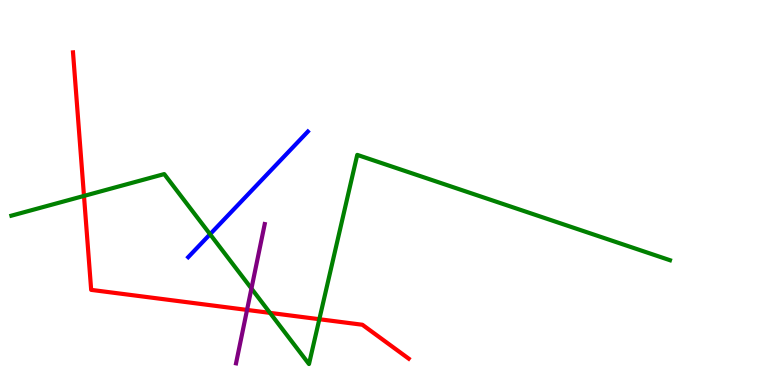[{'lines': ['blue', 'red'], 'intersections': []}, {'lines': ['green', 'red'], 'intersections': [{'x': 1.08, 'y': 4.91}, {'x': 3.48, 'y': 1.87}, {'x': 4.12, 'y': 1.71}]}, {'lines': ['purple', 'red'], 'intersections': [{'x': 3.19, 'y': 1.95}]}, {'lines': ['blue', 'green'], 'intersections': [{'x': 2.71, 'y': 3.92}]}, {'lines': ['blue', 'purple'], 'intersections': []}, {'lines': ['green', 'purple'], 'intersections': [{'x': 3.24, 'y': 2.51}]}]